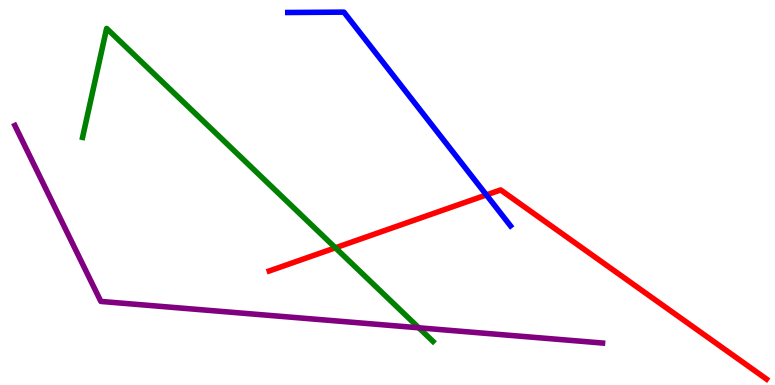[{'lines': ['blue', 'red'], 'intersections': [{'x': 6.28, 'y': 4.94}]}, {'lines': ['green', 'red'], 'intersections': [{'x': 4.33, 'y': 3.56}]}, {'lines': ['purple', 'red'], 'intersections': []}, {'lines': ['blue', 'green'], 'intersections': []}, {'lines': ['blue', 'purple'], 'intersections': []}, {'lines': ['green', 'purple'], 'intersections': [{'x': 5.4, 'y': 1.49}]}]